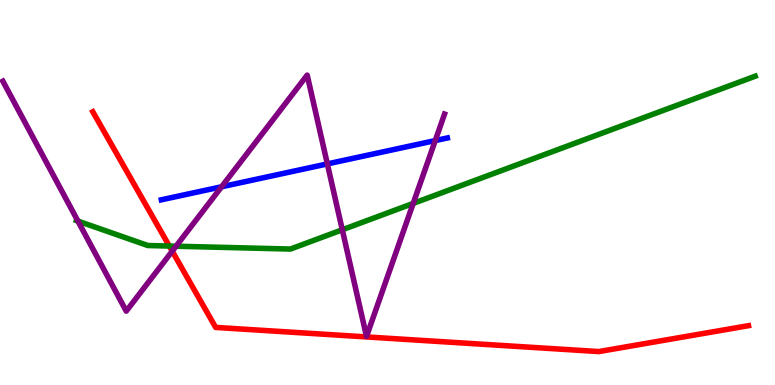[{'lines': ['blue', 'red'], 'intersections': []}, {'lines': ['green', 'red'], 'intersections': [{'x': 2.18, 'y': 3.61}]}, {'lines': ['purple', 'red'], 'intersections': [{'x': 2.22, 'y': 3.48}]}, {'lines': ['blue', 'green'], 'intersections': []}, {'lines': ['blue', 'purple'], 'intersections': [{'x': 2.86, 'y': 5.15}, {'x': 4.22, 'y': 5.74}, {'x': 5.62, 'y': 6.35}]}, {'lines': ['green', 'purple'], 'intersections': [{'x': 1.01, 'y': 4.26}, {'x': 2.27, 'y': 3.6}, {'x': 4.42, 'y': 4.03}, {'x': 5.33, 'y': 4.72}]}]